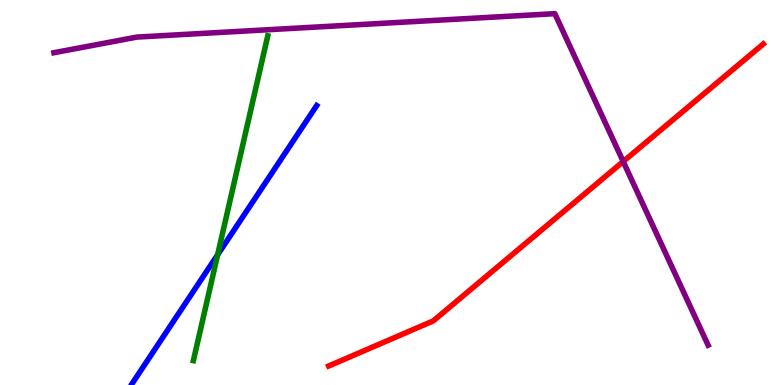[{'lines': ['blue', 'red'], 'intersections': []}, {'lines': ['green', 'red'], 'intersections': []}, {'lines': ['purple', 'red'], 'intersections': [{'x': 8.04, 'y': 5.8}]}, {'lines': ['blue', 'green'], 'intersections': [{'x': 2.81, 'y': 3.38}]}, {'lines': ['blue', 'purple'], 'intersections': []}, {'lines': ['green', 'purple'], 'intersections': []}]